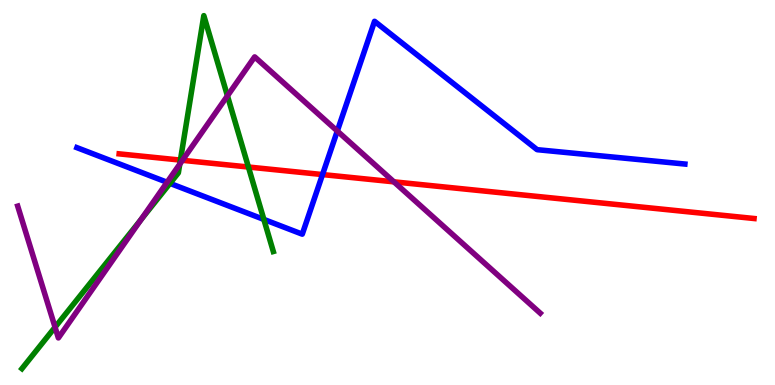[{'lines': ['blue', 'red'], 'intersections': [{'x': 4.16, 'y': 5.47}]}, {'lines': ['green', 'red'], 'intersections': [{'x': 2.33, 'y': 5.84}, {'x': 3.21, 'y': 5.66}]}, {'lines': ['purple', 'red'], 'intersections': [{'x': 2.35, 'y': 5.84}, {'x': 5.08, 'y': 5.28}]}, {'lines': ['blue', 'green'], 'intersections': [{'x': 2.19, 'y': 5.24}, {'x': 3.4, 'y': 4.3}]}, {'lines': ['blue', 'purple'], 'intersections': [{'x': 2.16, 'y': 5.27}, {'x': 4.35, 'y': 6.6}]}, {'lines': ['green', 'purple'], 'intersections': [{'x': 0.71, 'y': 1.5}, {'x': 1.82, 'y': 4.3}, {'x': 2.32, 'y': 5.74}, {'x': 2.93, 'y': 7.51}]}]